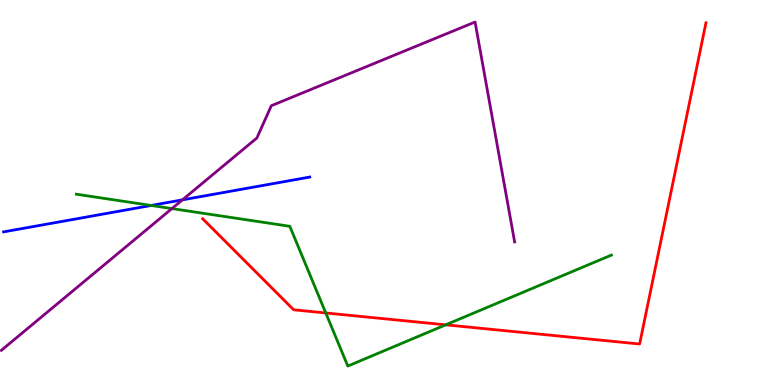[{'lines': ['blue', 'red'], 'intersections': []}, {'lines': ['green', 'red'], 'intersections': [{'x': 4.2, 'y': 1.87}, {'x': 5.75, 'y': 1.56}]}, {'lines': ['purple', 'red'], 'intersections': []}, {'lines': ['blue', 'green'], 'intersections': [{'x': 1.95, 'y': 4.66}]}, {'lines': ['blue', 'purple'], 'intersections': [{'x': 2.35, 'y': 4.81}]}, {'lines': ['green', 'purple'], 'intersections': [{'x': 2.22, 'y': 4.58}]}]